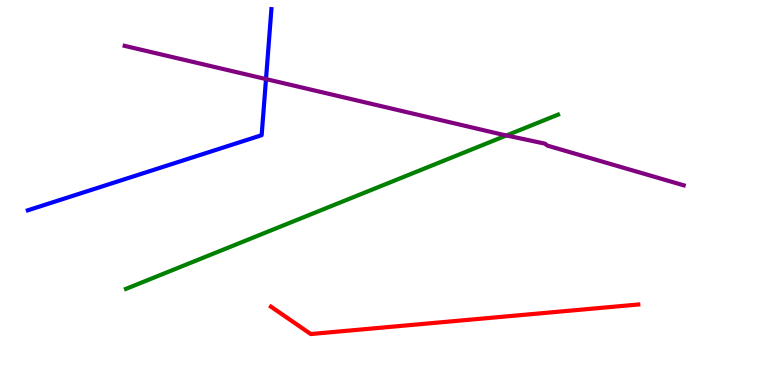[{'lines': ['blue', 'red'], 'intersections': []}, {'lines': ['green', 'red'], 'intersections': []}, {'lines': ['purple', 'red'], 'intersections': []}, {'lines': ['blue', 'green'], 'intersections': []}, {'lines': ['blue', 'purple'], 'intersections': [{'x': 3.43, 'y': 7.95}]}, {'lines': ['green', 'purple'], 'intersections': [{'x': 6.53, 'y': 6.48}]}]